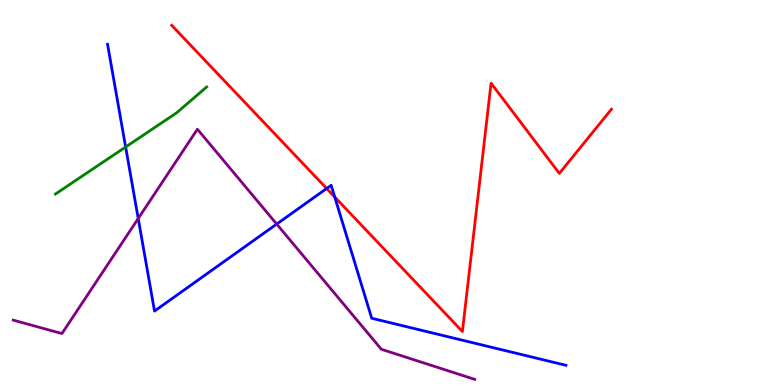[{'lines': ['blue', 'red'], 'intersections': [{'x': 4.21, 'y': 5.1}, {'x': 4.32, 'y': 4.88}]}, {'lines': ['green', 'red'], 'intersections': []}, {'lines': ['purple', 'red'], 'intersections': []}, {'lines': ['blue', 'green'], 'intersections': [{'x': 1.62, 'y': 6.18}]}, {'lines': ['blue', 'purple'], 'intersections': [{'x': 1.78, 'y': 4.32}, {'x': 3.57, 'y': 4.18}]}, {'lines': ['green', 'purple'], 'intersections': []}]